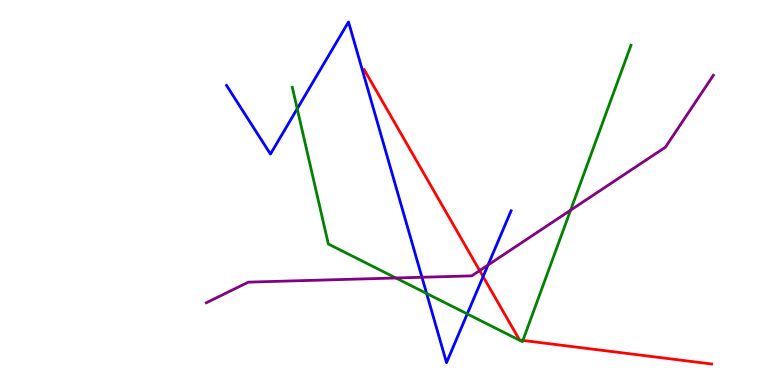[{'lines': ['blue', 'red'], 'intersections': [{'x': 6.23, 'y': 2.82}]}, {'lines': ['green', 'red'], 'intersections': [{'x': 6.75, 'y': 1.16}]}, {'lines': ['purple', 'red'], 'intersections': [{'x': 6.19, 'y': 2.97}]}, {'lines': ['blue', 'green'], 'intersections': [{'x': 3.84, 'y': 7.18}, {'x': 5.5, 'y': 2.38}, {'x': 6.03, 'y': 1.85}]}, {'lines': ['blue', 'purple'], 'intersections': [{'x': 5.44, 'y': 2.8}, {'x': 6.3, 'y': 3.12}]}, {'lines': ['green', 'purple'], 'intersections': [{'x': 5.11, 'y': 2.78}, {'x': 7.36, 'y': 4.54}]}]